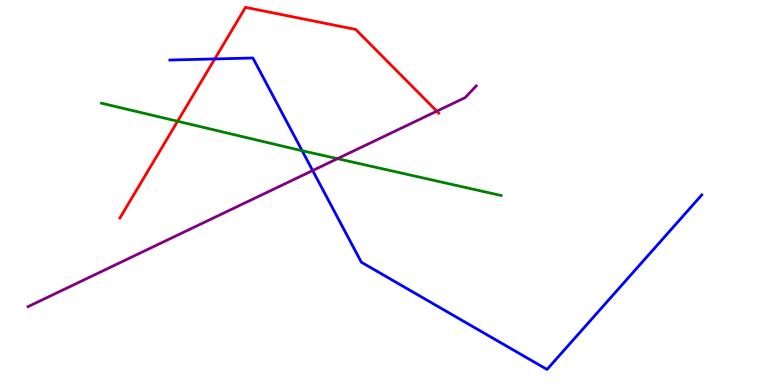[{'lines': ['blue', 'red'], 'intersections': [{'x': 2.77, 'y': 8.47}]}, {'lines': ['green', 'red'], 'intersections': [{'x': 2.29, 'y': 6.85}]}, {'lines': ['purple', 'red'], 'intersections': [{'x': 5.64, 'y': 7.11}]}, {'lines': ['blue', 'green'], 'intersections': [{'x': 3.9, 'y': 6.08}]}, {'lines': ['blue', 'purple'], 'intersections': [{'x': 4.03, 'y': 5.57}]}, {'lines': ['green', 'purple'], 'intersections': [{'x': 4.35, 'y': 5.88}]}]